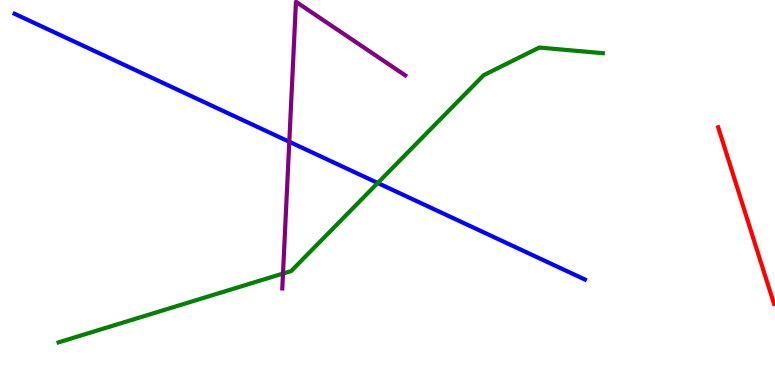[{'lines': ['blue', 'red'], 'intersections': []}, {'lines': ['green', 'red'], 'intersections': []}, {'lines': ['purple', 'red'], 'intersections': []}, {'lines': ['blue', 'green'], 'intersections': [{'x': 4.87, 'y': 5.25}]}, {'lines': ['blue', 'purple'], 'intersections': [{'x': 3.73, 'y': 6.32}]}, {'lines': ['green', 'purple'], 'intersections': [{'x': 3.65, 'y': 2.89}]}]